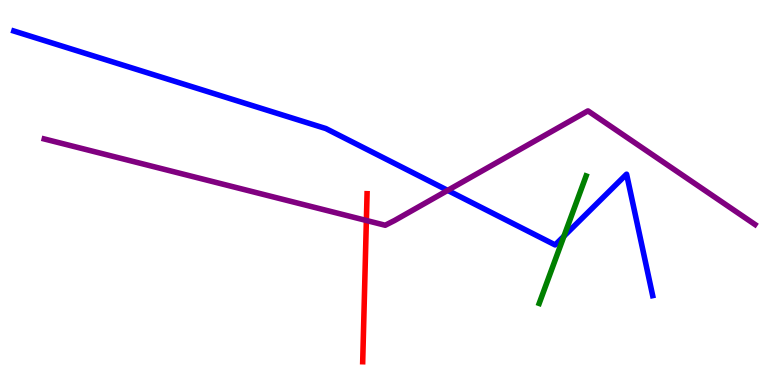[{'lines': ['blue', 'red'], 'intersections': []}, {'lines': ['green', 'red'], 'intersections': []}, {'lines': ['purple', 'red'], 'intersections': [{'x': 4.73, 'y': 4.27}]}, {'lines': ['blue', 'green'], 'intersections': [{'x': 7.28, 'y': 3.87}]}, {'lines': ['blue', 'purple'], 'intersections': [{'x': 5.78, 'y': 5.05}]}, {'lines': ['green', 'purple'], 'intersections': []}]